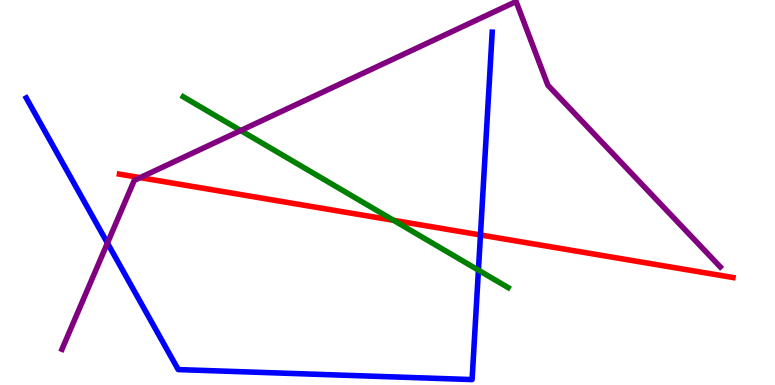[{'lines': ['blue', 'red'], 'intersections': [{'x': 6.2, 'y': 3.9}]}, {'lines': ['green', 'red'], 'intersections': [{'x': 5.08, 'y': 4.28}]}, {'lines': ['purple', 'red'], 'intersections': [{'x': 1.81, 'y': 5.39}]}, {'lines': ['blue', 'green'], 'intersections': [{'x': 6.17, 'y': 2.98}]}, {'lines': ['blue', 'purple'], 'intersections': [{'x': 1.39, 'y': 3.69}]}, {'lines': ['green', 'purple'], 'intersections': [{'x': 3.11, 'y': 6.61}]}]